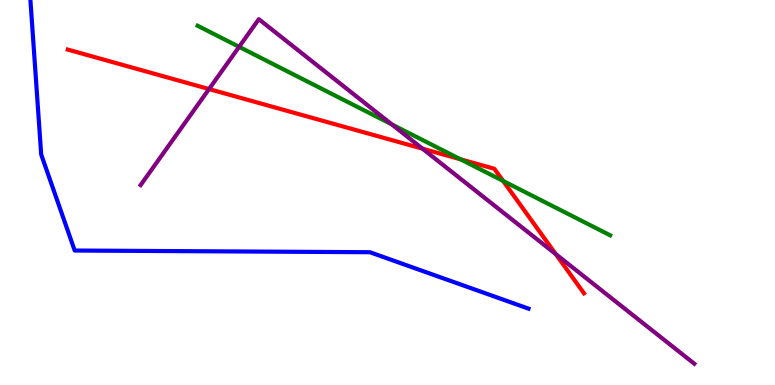[{'lines': ['blue', 'red'], 'intersections': []}, {'lines': ['green', 'red'], 'intersections': [{'x': 5.94, 'y': 5.86}, {'x': 6.49, 'y': 5.3}]}, {'lines': ['purple', 'red'], 'intersections': [{'x': 2.7, 'y': 7.69}, {'x': 5.45, 'y': 6.14}, {'x': 7.17, 'y': 3.4}]}, {'lines': ['blue', 'green'], 'intersections': []}, {'lines': ['blue', 'purple'], 'intersections': []}, {'lines': ['green', 'purple'], 'intersections': [{'x': 3.09, 'y': 8.78}, {'x': 5.06, 'y': 6.77}]}]